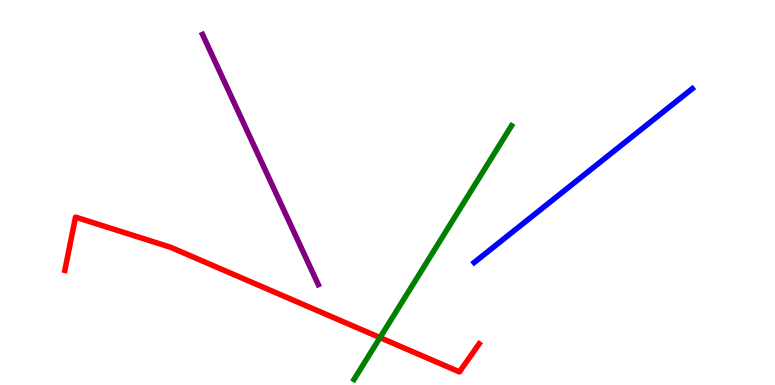[{'lines': ['blue', 'red'], 'intersections': []}, {'lines': ['green', 'red'], 'intersections': [{'x': 4.9, 'y': 1.23}]}, {'lines': ['purple', 'red'], 'intersections': []}, {'lines': ['blue', 'green'], 'intersections': []}, {'lines': ['blue', 'purple'], 'intersections': []}, {'lines': ['green', 'purple'], 'intersections': []}]